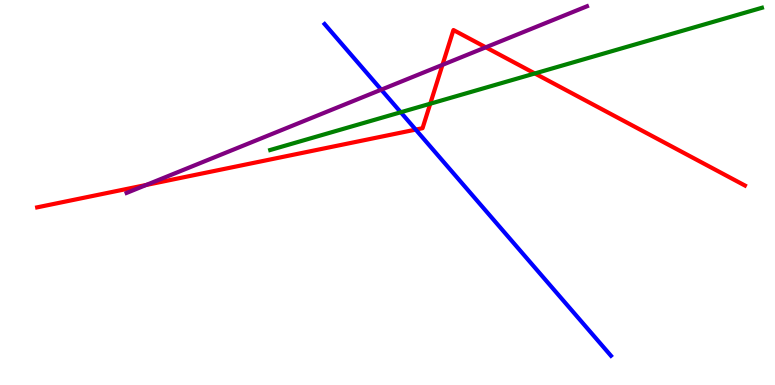[{'lines': ['blue', 'red'], 'intersections': [{'x': 5.36, 'y': 6.63}]}, {'lines': ['green', 'red'], 'intersections': [{'x': 5.55, 'y': 7.31}, {'x': 6.9, 'y': 8.09}]}, {'lines': ['purple', 'red'], 'intersections': [{'x': 1.89, 'y': 5.2}, {'x': 5.71, 'y': 8.32}, {'x': 6.27, 'y': 8.77}]}, {'lines': ['blue', 'green'], 'intersections': [{'x': 5.17, 'y': 7.08}]}, {'lines': ['blue', 'purple'], 'intersections': [{'x': 4.92, 'y': 7.67}]}, {'lines': ['green', 'purple'], 'intersections': []}]